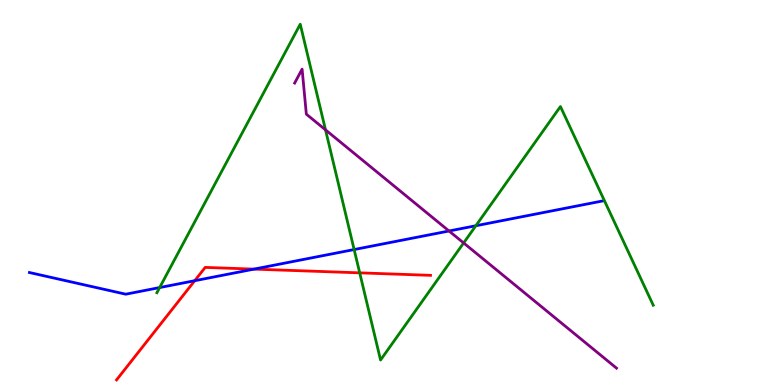[{'lines': ['blue', 'red'], 'intersections': [{'x': 2.51, 'y': 2.71}, {'x': 3.28, 'y': 3.01}]}, {'lines': ['green', 'red'], 'intersections': [{'x': 4.64, 'y': 2.91}]}, {'lines': ['purple', 'red'], 'intersections': []}, {'lines': ['blue', 'green'], 'intersections': [{'x': 2.06, 'y': 2.53}, {'x': 4.57, 'y': 3.52}, {'x': 6.14, 'y': 4.14}]}, {'lines': ['blue', 'purple'], 'intersections': [{'x': 5.79, 'y': 4.0}]}, {'lines': ['green', 'purple'], 'intersections': [{'x': 4.2, 'y': 6.63}, {'x': 5.98, 'y': 3.69}]}]